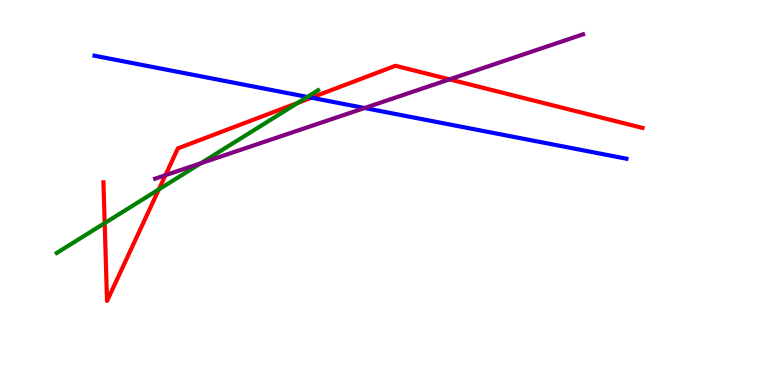[{'lines': ['blue', 'red'], 'intersections': [{'x': 4.02, 'y': 7.46}]}, {'lines': ['green', 'red'], 'intersections': [{'x': 1.35, 'y': 4.2}, {'x': 2.05, 'y': 5.08}, {'x': 3.84, 'y': 7.33}]}, {'lines': ['purple', 'red'], 'intersections': [{'x': 2.13, 'y': 5.45}, {'x': 5.8, 'y': 7.94}]}, {'lines': ['blue', 'green'], 'intersections': [{'x': 3.97, 'y': 7.48}]}, {'lines': ['blue', 'purple'], 'intersections': [{'x': 4.7, 'y': 7.19}]}, {'lines': ['green', 'purple'], 'intersections': [{'x': 2.59, 'y': 5.76}]}]